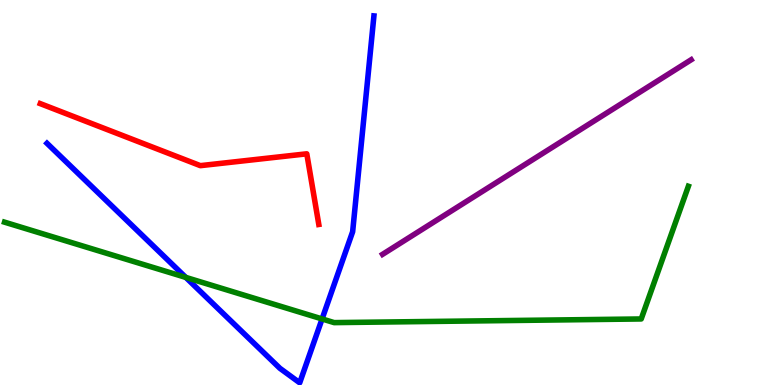[{'lines': ['blue', 'red'], 'intersections': []}, {'lines': ['green', 'red'], 'intersections': []}, {'lines': ['purple', 'red'], 'intersections': []}, {'lines': ['blue', 'green'], 'intersections': [{'x': 2.4, 'y': 2.79}, {'x': 4.16, 'y': 1.72}]}, {'lines': ['blue', 'purple'], 'intersections': []}, {'lines': ['green', 'purple'], 'intersections': []}]